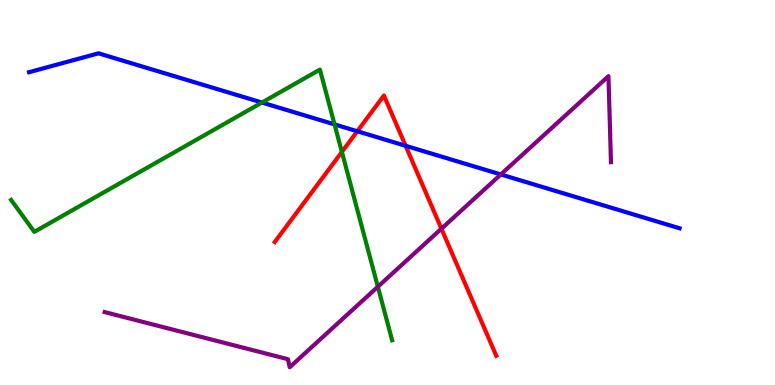[{'lines': ['blue', 'red'], 'intersections': [{'x': 4.61, 'y': 6.59}, {'x': 5.23, 'y': 6.21}]}, {'lines': ['green', 'red'], 'intersections': [{'x': 4.41, 'y': 6.05}]}, {'lines': ['purple', 'red'], 'intersections': [{'x': 5.7, 'y': 4.06}]}, {'lines': ['blue', 'green'], 'intersections': [{'x': 3.38, 'y': 7.34}, {'x': 4.32, 'y': 6.77}]}, {'lines': ['blue', 'purple'], 'intersections': [{'x': 6.46, 'y': 5.47}]}, {'lines': ['green', 'purple'], 'intersections': [{'x': 4.88, 'y': 2.55}]}]